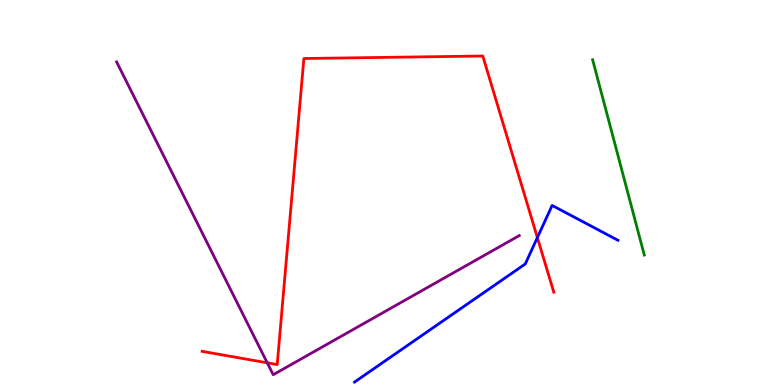[{'lines': ['blue', 'red'], 'intersections': [{'x': 6.93, 'y': 3.83}]}, {'lines': ['green', 'red'], 'intersections': []}, {'lines': ['purple', 'red'], 'intersections': [{'x': 3.45, 'y': 0.576}]}, {'lines': ['blue', 'green'], 'intersections': []}, {'lines': ['blue', 'purple'], 'intersections': []}, {'lines': ['green', 'purple'], 'intersections': []}]